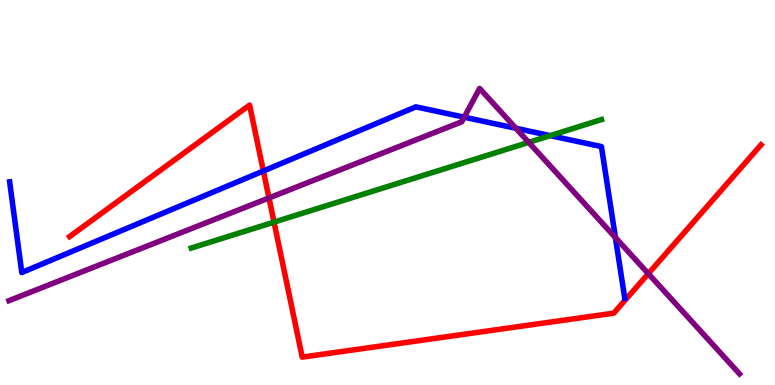[{'lines': ['blue', 'red'], 'intersections': [{'x': 3.4, 'y': 5.56}]}, {'lines': ['green', 'red'], 'intersections': [{'x': 3.54, 'y': 4.23}]}, {'lines': ['purple', 'red'], 'intersections': [{'x': 3.47, 'y': 4.86}, {'x': 8.37, 'y': 2.89}]}, {'lines': ['blue', 'green'], 'intersections': [{'x': 7.1, 'y': 6.48}]}, {'lines': ['blue', 'purple'], 'intersections': [{'x': 5.99, 'y': 6.96}, {'x': 6.66, 'y': 6.67}, {'x': 7.94, 'y': 3.83}]}, {'lines': ['green', 'purple'], 'intersections': [{'x': 6.82, 'y': 6.3}]}]